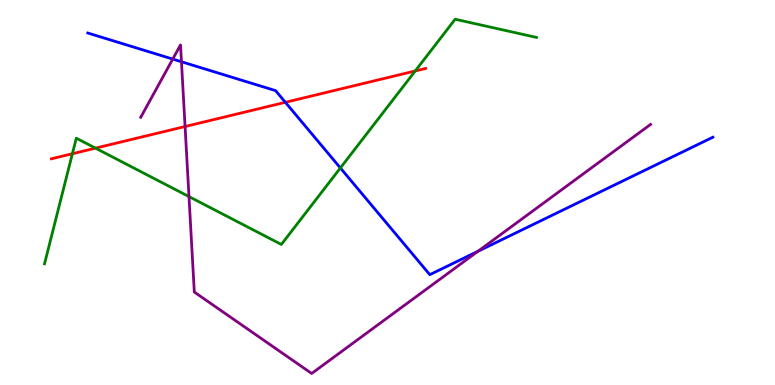[{'lines': ['blue', 'red'], 'intersections': [{'x': 3.68, 'y': 7.34}]}, {'lines': ['green', 'red'], 'intersections': [{'x': 0.934, 'y': 6.01}, {'x': 1.23, 'y': 6.15}, {'x': 5.36, 'y': 8.16}]}, {'lines': ['purple', 'red'], 'intersections': [{'x': 2.39, 'y': 6.71}]}, {'lines': ['blue', 'green'], 'intersections': [{'x': 4.39, 'y': 5.64}]}, {'lines': ['blue', 'purple'], 'intersections': [{'x': 2.23, 'y': 8.47}, {'x': 2.34, 'y': 8.4}, {'x': 6.17, 'y': 3.47}]}, {'lines': ['green', 'purple'], 'intersections': [{'x': 2.44, 'y': 4.89}]}]